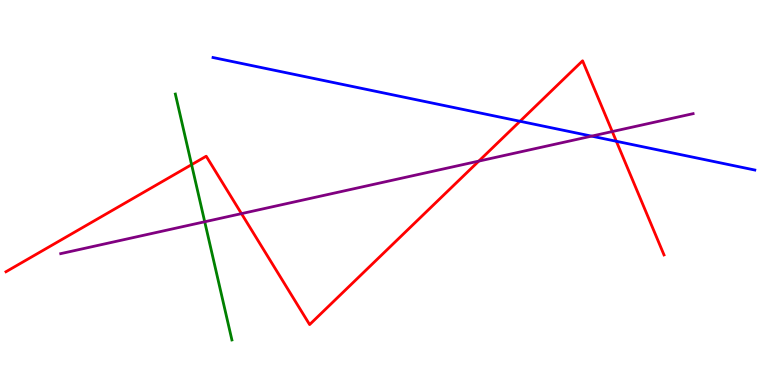[{'lines': ['blue', 'red'], 'intersections': [{'x': 6.71, 'y': 6.85}, {'x': 7.95, 'y': 6.33}]}, {'lines': ['green', 'red'], 'intersections': [{'x': 2.47, 'y': 5.72}]}, {'lines': ['purple', 'red'], 'intersections': [{'x': 3.12, 'y': 4.45}, {'x': 6.18, 'y': 5.82}, {'x': 7.9, 'y': 6.58}]}, {'lines': ['blue', 'green'], 'intersections': []}, {'lines': ['blue', 'purple'], 'intersections': [{'x': 7.63, 'y': 6.46}]}, {'lines': ['green', 'purple'], 'intersections': [{'x': 2.64, 'y': 4.24}]}]